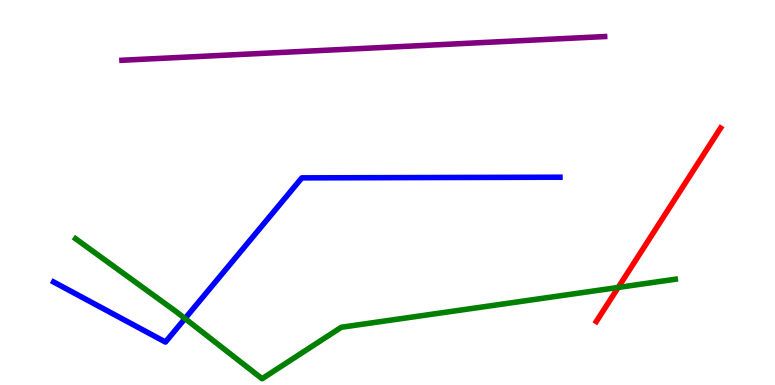[{'lines': ['blue', 'red'], 'intersections': []}, {'lines': ['green', 'red'], 'intersections': [{'x': 7.98, 'y': 2.53}]}, {'lines': ['purple', 'red'], 'intersections': []}, {'lines': ['blue', 'green'], 'intersections': [{'x': 2.39, 'y': 1.73}]}, {'lines': ['blue', 'purple'], 'intersections': []}, {'lines': ['green', 'purple'], 'intersections': []}]